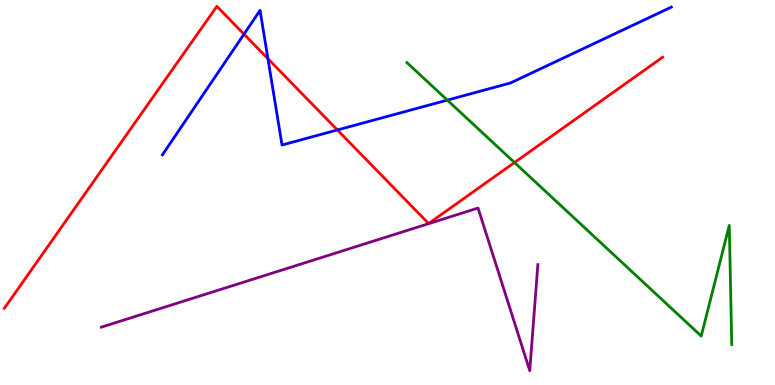[{'lines': ['blue', 'red'], 'intersections': [{'x': 3.15, 'y': 9.11}, {'x': 3.46, 'y': 8.47}, {'x': 4.35, 'y': 6.62}]}, {'lines': ['green', 'red'], 'intersections': [{'x': 6.64, 'y': 5.78}]}, {'lines': ['purple', 'red'], 'intersections': []}, {'lines': ['blue', 'green'], 'intersections': [{'x': 5.77, 'y': 7.4}]}, {'lines': ['blue', 'purple'], 'intersections': []}, {'lines': ['green', 'purple'], 'intersections': []}]